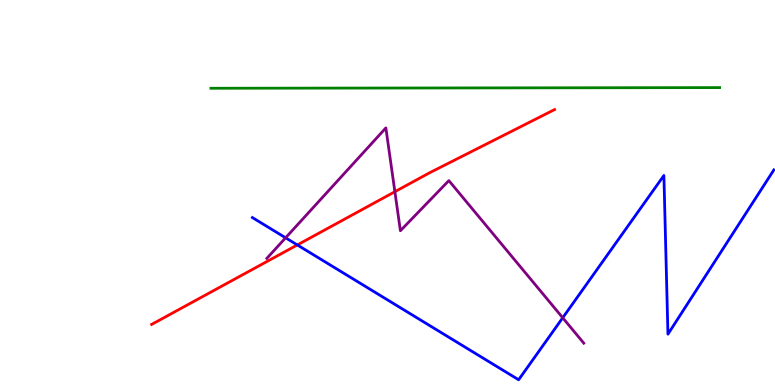[{'lines': ['blue', 'red'], 'intersections': [{'x': 3.84, 'y': 3.64}]}, {'lines': ['green', 'red'], 'intersections': []}, {'lines': ['purple', 'red'], 'intersections': [{'x': 5.1, 'y': 5.02}]}, {'lines': ['blue', 'green'], 'intersections': []}, {'lines': ['blue', 'purple'], 'intersections': [{'x': 3.69, 'y': 3.82}, {'x': 7.26, 'y': 1.75}]}, {'lines': ['green', 'purple'], 'intersections': []}]